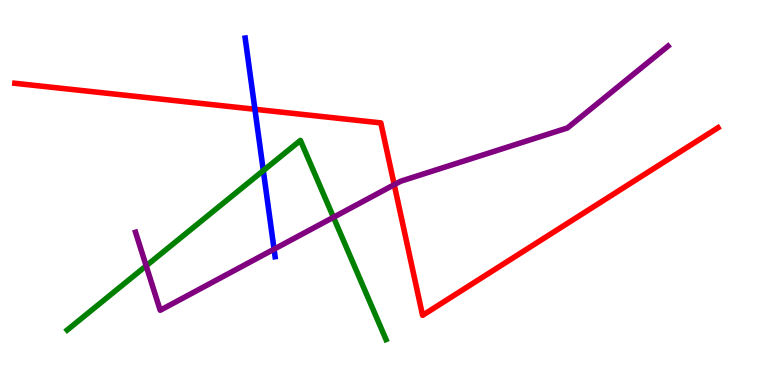[{'lines': ['blue', 'red'], 'intersections': [{'x': 3.29, 'y': 7.16}]}, {'lines': ['green', 'red'], 'intersections': []}, {'lines': ['purple', 'red'], 'intersections': [{'x': 5.09, 'y': 5.2}]}, {'lines': ['blue', 'green'], 'intersections': [{'x': 3.4, 'y': 5.57}]}, {'lines': ['blue', 'purple'], 'intersections': [{'x': 3.54, 'y': 3.53}]}, {'lines': ['green', 'purple'], 'intersections': [{'x': 1.89, 'y': 3.1}, {'x': 4.3, 'y': 4.36}]}]